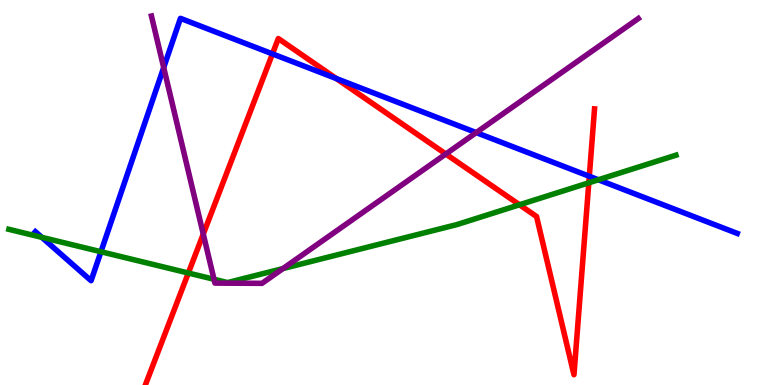[{'lines': ['blue', 'red'], 'intersections': [{'x': 3.52, 'y': 8.6}, {'x': 4.34, 'y': 7.96}, {'x': 7.6, 'y': 5.42}]}, {'lines': ['green', 'red'], 'intersections': [{'x': 2.43, 'y': 2.91}, {'x': 6.7, 'y': 4.68}, {'x': 7.6, 'y': 5.25}]}, {'lines': ['purple', 'red'], 'intersections': [{'x': 2.62, 'y': 3.92}, {'x': 5.75, 'y': 6.0}]}, {'lines': ['blue', 'green'], 'intersections': [{'x': 0.54, 'y': 3.84}, {'x': 1.3, 'y': 3.46}, {'x': 7.72, 'y': 5.33}]}, {'lines': ['blue', 'purple'], 'intersections': [{'x': 2.11, 'y': 8.25}, {'x': 6.14, 'y': 6.56}]}, {'lines': ['green', 'purple'], 'intersections': [{'x': 2.76, 'y': 2.75}, {'x': 3.65, 'y': 3.02}]}]